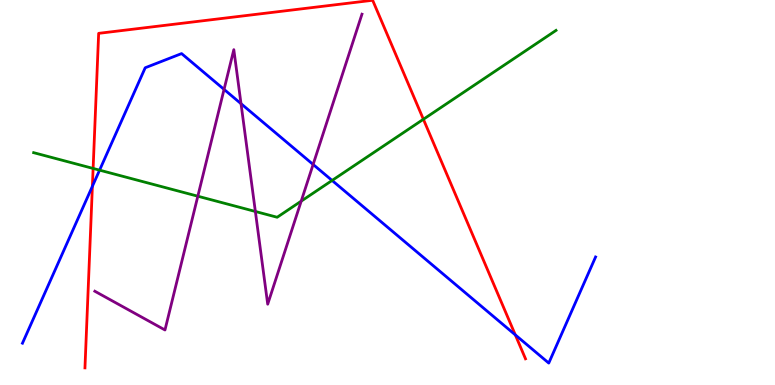[{'lines': ['blue', 'red'], 'intersections': [{'x': 1.19, 'y': 5.16}, {'x': 6.65, 'y': 1.3}]}, {'lines': ['green', 'red'], 'intersections': [{'x': 1.2, 'y': 5.62}, {'x': 5.46, 'y': 6.9}]}, {'lines': ['purple', 'red'], 'intersections': []}, {'lines': ['blue', 'green'], 'intersections': [{'x': 1.28, 'y': 5.58}, {'x': 4.29, 'y': 5.31}]}, {'lines': ['blue', 'purple'], 'intersections': [{'x': 2.89, 'y': 7.68}, {'x': 3.11, 'y': 7.31}, {'x': 4.04, 'y': 5.73}]}, {'lines': ['green', 'purple'], 'intersections': [{'x': 2.55, 'y': 4.9}, {'x': 3.3, 'y': 4.51}, {'x': 3.89, 'y': 4.78}]}]